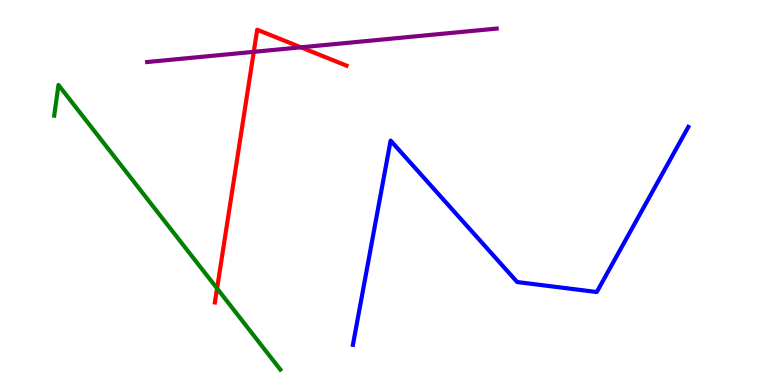[{'lines': ['blue', 'red'], 'intersections': []}, {'lines': ['green', 'red'], 'intersections': [{'x': 2.8, 'y': 2.51}]}, {'lines': ['purple', 'red'], 'intersections': [{'x': 3.27, 'y': 8.65}, {'x': 3.88, 'y': 8.77}]}, {'lines': ['blue', 'green'], 'intersections': []}, {'lines': ['blue', 'purple'], 'intersections': []}, {'lines': ['green', 'purple'], 'intersections': []}]